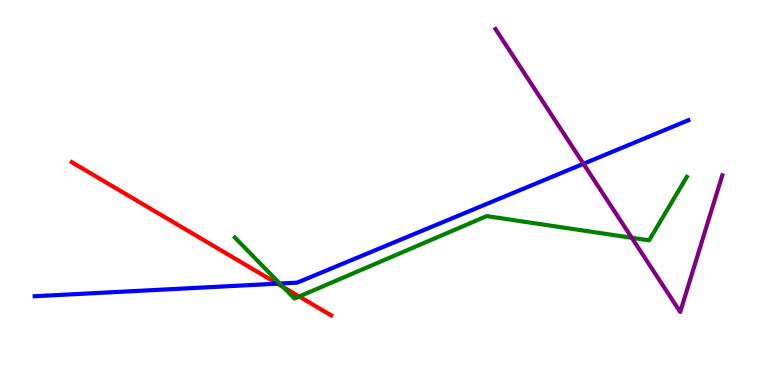[{'lines': ['blue', 'red'], 'intersections': [{'x': 3.58, 'y': 2.63}]}, {'lines': ['green', 'red'], 'intersections': [{'x': 3.66, 'y': 2.54}, {'x': 3.86, 'y': 2.3}]}, {'lines': ['purple', 'red'], 'intersections': []}, {'lines': ['blue', 'green'], 'intersections': [{'x': 3.61, 'y': 2.64}]}, {'lines': ['blue', 'purple'], 'intersections': [{'x': 7.53, 'y': 5.75}]}, {'lines': ['green', 'purple'], 'intersections': [{'x': 8.15, 'y': 3.82}]}]